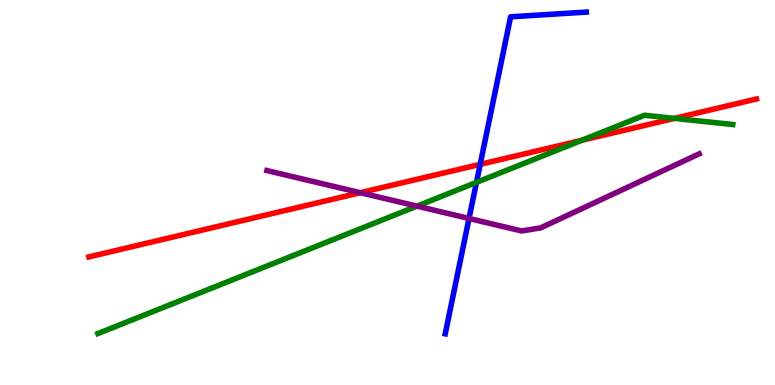[{'lines': ['blue', 'red'], 'intersections': [{'x': 6.2, 'y': 5.73}]}, {'lines': ['green', 'red'], 'intersections': [{'x': 7.51, 'y': 6.36}, {'x': 8.7, 'y': 6.92}]}, {'lines': ['purple', 'red'], 'intersections': [{'x': 4.65, 'y': 4.99}]}, {'lines': ['blue', 'green'], 'intersections': [{'x': 6.15, 'y': 5.26}]}, {'lines': ['blue', 'purple'], 'intersections': [{'x': 6.05, 'y': 4.33}]}, {'lines': ['green', 'purple'], 'intersections': [{'x': 5.38, 'y': 4.65}]}]